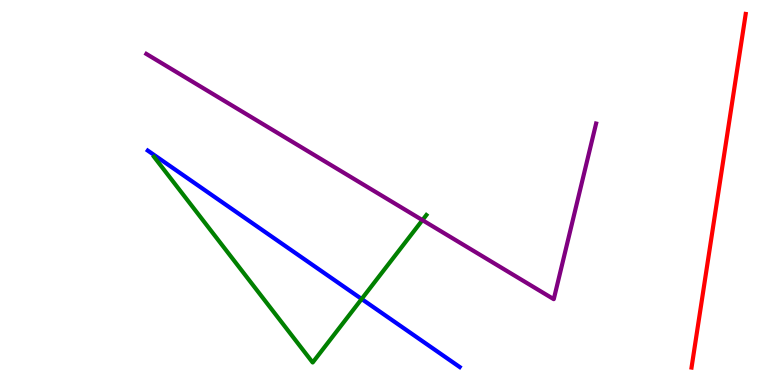[{'lines': ['blue', 'red'], 'intersections': []}, {'lines': ['green', 'red'], 'intersections': []}, {'lines': ['purple', 'red'], 'intersections': []}, {'lines': ['blue', 'green'], 'intersections': [{'x': 4.67, 'y': 2.23}]}, {'lines': ['blue', 'purple'], 'intersections': []}, {'lines': ['green', 'purple'], 'intersections': [{'x': 5.45, 'y': 4.28}]}]